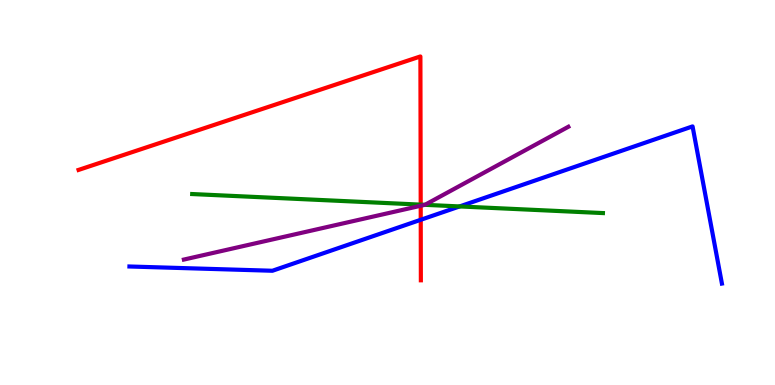[{'lines': ['blue', 'red'], 'intersections': [{'x': 5.43, 'y': 4.29}]}, {'lines': ['green', 'red'], 'intersections': [{'x': 5.43, 'y': 4.68}]}, {'lines': ['purple', 'red'], 'intersections': [{'x': 5.43, 'y': 4.66}]}, {'lines': ['blue', 'green'], 'intersections': [{'x': 5.93, 'y': 4.64}]}, {'lines': ['blue', 'purple'], 'intersections': []}, {'lines': ['green', 'purple'], 'intersections': [{'x': 5.48, 'y': 4.68}]}]